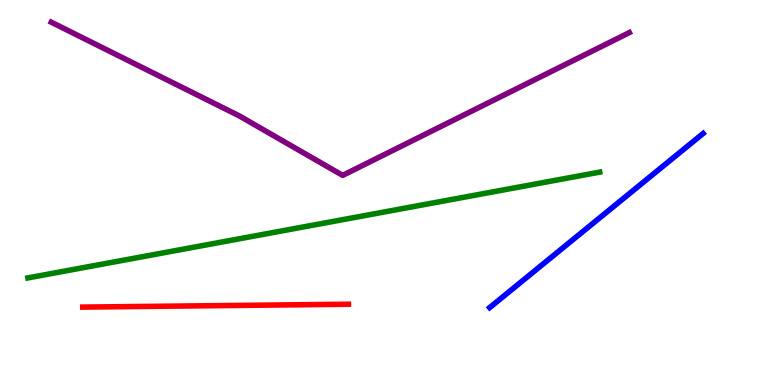[{'lines': ['blue', 'red'], 'intersections': []}, {'lines': ['green', 'red'], 'intersections': []}, {'lines': ['purple', 'red'], 'intersections': []}, {'lines': ['blue', 'green'], 'intersections': []}, {'lines': ['blue', 'purple'], 'intersections': []}, {'lines': ['green', 'purple'], 'intersections': []}]